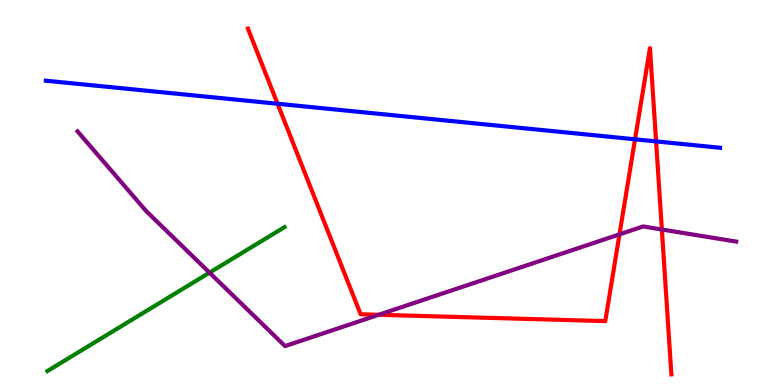[{'lines': ['blue', 'red'], 'intersections': [{'x': 3.58, 'y': 7.31}, {'x': 8.19, 'y': 6.38}, {'x': 8.47, 'y': 6.33}]}, {'lines': ['green', 'red'], 'intersections': []}, {'lines': ['purple', 'red'], 'intersections': [{'x': 4.89, 'y': 1.82}, {'x': 7.99, 'y': 3.91}, {'x': 8.54, 'y': 4.04}]}, {'lines': ['blue', 'green'], 'intersections': []}, {'lines': ['blue', 'purple'], 'intersections': []}, {'lines': ['green', 'purple'], 'intersections': [{'x': 2.7, 'y': 2.92}]}]